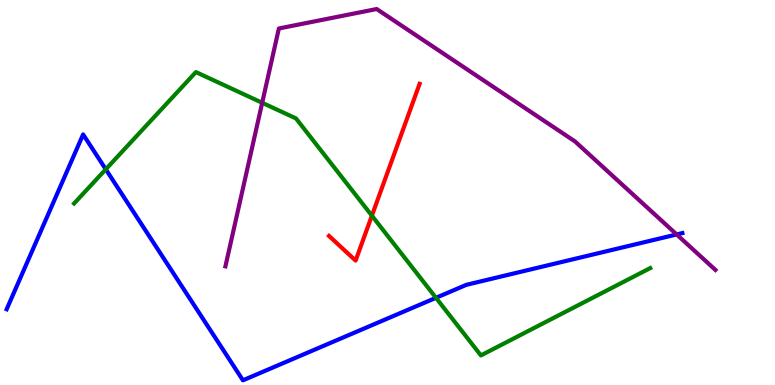[{'lines': ['blue', 'red'], 'intersections': []}, {'lines': ['green', 'red'], 'intersections': [{'x': 4.8, 'y': 4.4}]}, {'lines': ['purple', 'red'], 'intersections': []}, {'lines': ['blue', 'green'], 'intersections': [{'x': 1.36, 'y': 5.6}, {'x': 5.63, 'y': 2.26}]}, {'lines': ['blue', 'purple'], 'intersections': [{'x': 8.73, 'y': 3.91}]}, {'lines': ['green', 'purple'], 'intersections': [{'x': 3.38, 'y': 7.33}]}]